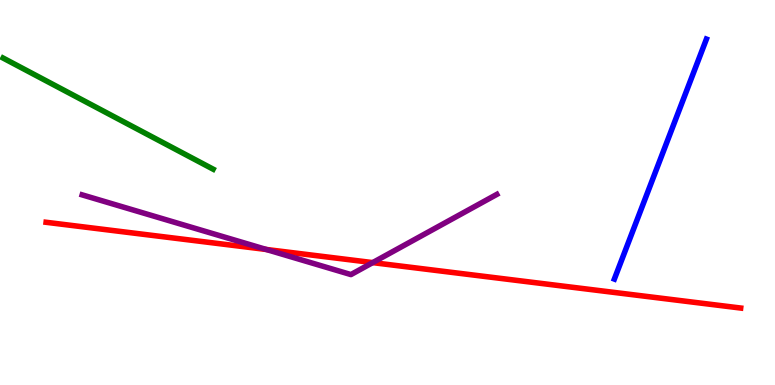[{'lines': ['blue', 'red'], 'intersections': []}, {'lines': ['green', 'red'], 'intersections': []}, {'lines': ['purple', 'red'], 'intersections': [{'x': 3.44, 'y': 3.52}, {'x': 4.81, 'y': 3.18}]}, {'lines': ['blue', 'green'], 'intersections': []}, {'lines': ['blue', 'purple'], 'intersections': []}, {'lines': ['green', 'purple'], 'intersections': []}]